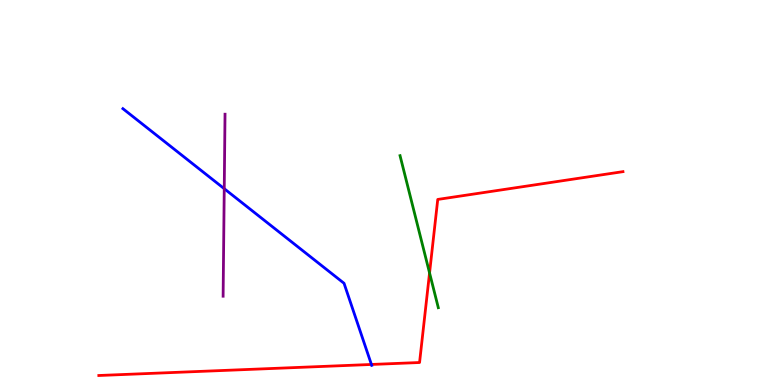[{'lines': ['blue', 'red'], 'intersections': [{'x': 4.79, 'y': 0.533}]}, {'lines': ['green', 'red'], 'intersections': [{'x': 5.54, 'y': 2.91}]}, {'lines': ['purple', 'red'], 'intersections': []}, {'lines': ['blue', 'green'], 'intersections': []}, {'lines': ['blue', 'purple'], 'intersections': [{'x': 2.89, 'y': 5.1}]}, {'lines': ['green', 'purple'], 'intersections': []}]